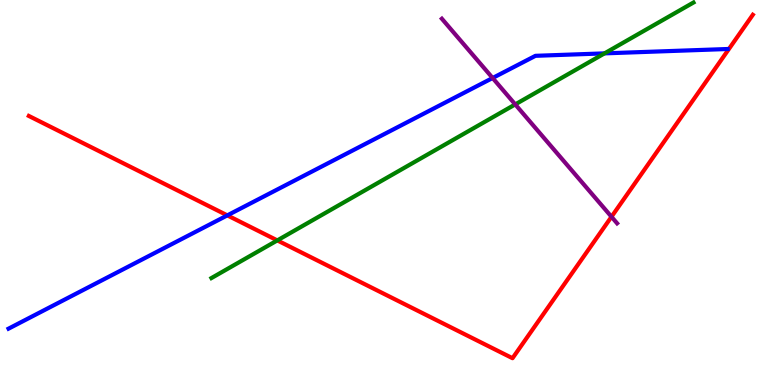[{'lines': ['blue', 'red'], 'intersections': [{'x': 2.93, 'y': 4.41}]}, {'lines': ['green', 'red'], 'intersections': [{'x': 3.58, 'y': 3.76}]}, {'lines': ['purple', 'red'], 'intersections': [{'x': 7.89, 'y': 4.37}]}, {'lines': ['blue', 'green'], 'intersections': [{'x': 7.8, 'y': 8.61}]}, {'lines': ['blue', 'purple'], 'intersections': [{'x': 6.36, 'y': 7.97}]}, {'lines': ['green', 'purple'], 'intersections': [{'x': 6.65, 'y': 7.29}]}]